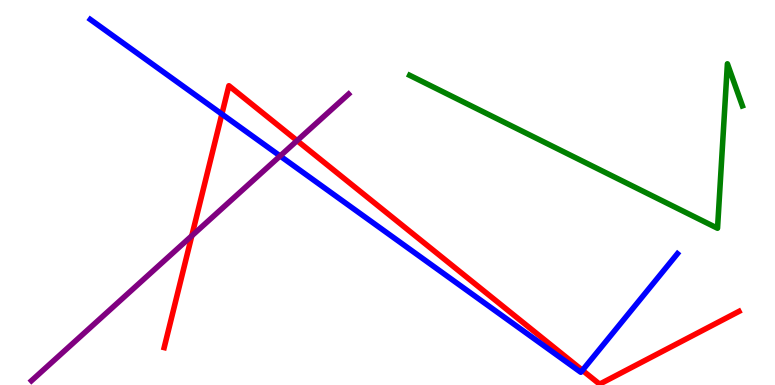[{'lines': ['blue', 'red'], 'intersections': [{'x': 2.86, 'y': 7.04}, {'x': 7.52, 'y': 0.381}]}, {'lines': ['green', 'red'], 'intersections': []}, {'lines': ['purple', 'red'], 'intersections': [{'x': 2.47, 'y': 3.87}, {'x': 3.83, 'y': 6.35}]}, {'lines': ['blue', 'green'], 'intersections': []}, {'lines': ['blue', 'purple'], 'intersections': [{'x': 3.61, 'y': 5.95}]}, {'lines': ['green', 'purple'], 'intersections': []}]